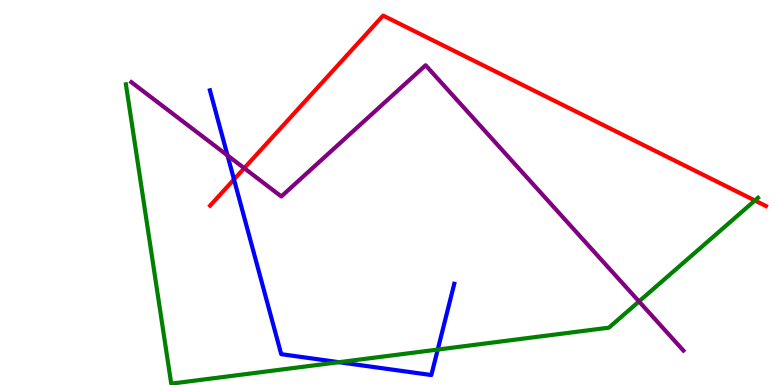[{'lines': ['blue', 'red'], 'intersections': [{'x': 3.02, 'y': 5.34}]}, {'lines': ['green', 'red'], 'intersections': [{'x': 9.74, 'y': 4.79}]}, {'lines': ['purple', 'red'], 'intersections': [{'x': 3.15, 'y': 5.63}]}, {'lines': ['blue', 'green'], 'intersections': [{'x': 4.37, 'y': 0.592}, {'x': 5.65, 'y': 0.92}]}, {'lines': ['blue', 'purple'], 'intersections': [{'x': 2.94, 'y': 5.96}]}, {'lines': ['green', 'purple'], 'intersections': [{'x': 8.25, 'y': 2.17}]}]